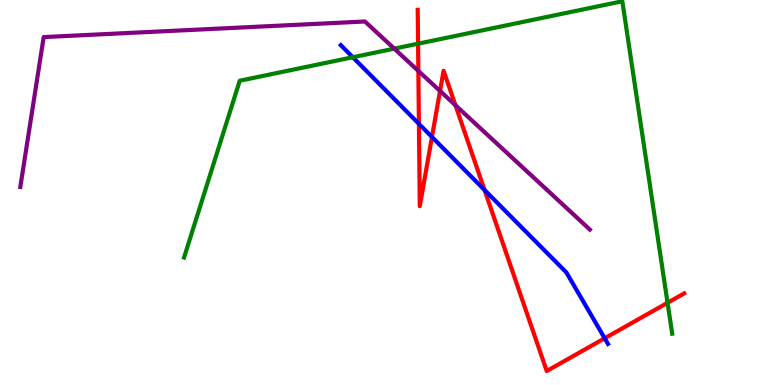[{'lines': ['blue', 'red'], 'intersections': [{'x': 5.41, 'y': 6.78}, {'x': 5.57, 'y': 6.44}, {'x': 6.25, 'y': 5.07}, {'x': 7.8, 'y': 1.21}]}, {'lines': ['green', 'red'], 'intersections': [{'x': 5.39, 'y': 8.86}, {'x': 8.61, 'y': 2.14}]}, {'lines': ['purple', 'red'], 'intersections': [{'x': 5.4, 'y': 8.16}, {'x': 5.68, 'y': 7.64}, {'x': 5.88, 'y': 7.27}]}, {'lines': ['blue', 'green'], 'intersections': [{'x': 4.55, 'y': 8.51}]}, {'lines': ['blue', 'purple'], 'intersections': []}, {'lines': ['green', 'purple'], 'intersections': [{'x': 5.09, 'y': 8.74}]}]